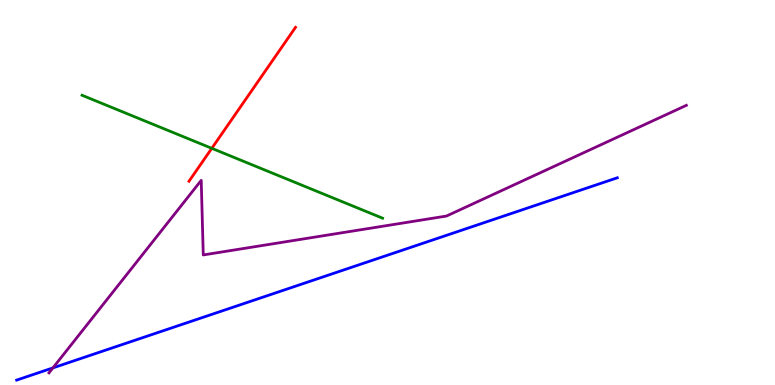[{'lines': ['blue', 'red'], 'intersections': []}, {'lines': ['green', 'red'], 'intersections': [{'x': 2.73, 'y': 6.15}]}, {'lines': ['purple', 'red'], 'intersections': []}, {'lines': ['blue', 'green'], 'intersections': []}, {'lines': ['blue', 'purple'], 'intersections': [{'x': 0.683, 'y': 0.444}]}, {'lines': ['green', 'purple'], 'intersections': []}]